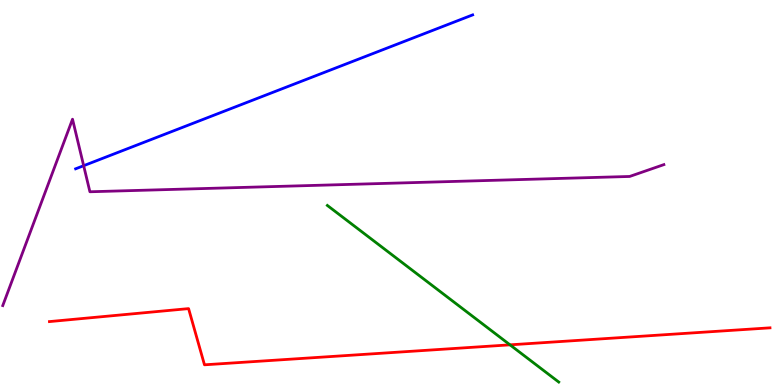[{'lines': ['blue', 'red'], 'intersections': []}, {'lines': ['green', 'red'], 'intersections': [{'x': 6.58, 'y': 1.04}]}, {'lines': ['purple', 'red'], 'intersections': []}, {'lines': ['blue', 'green'], 'intersections': []}, {'lines': ['blue', 'purple'], 'intersections': [{'x': 1.08, 'y': 5.7}]}, {'lines': ['green', 'purple'], 'intersections': []}]